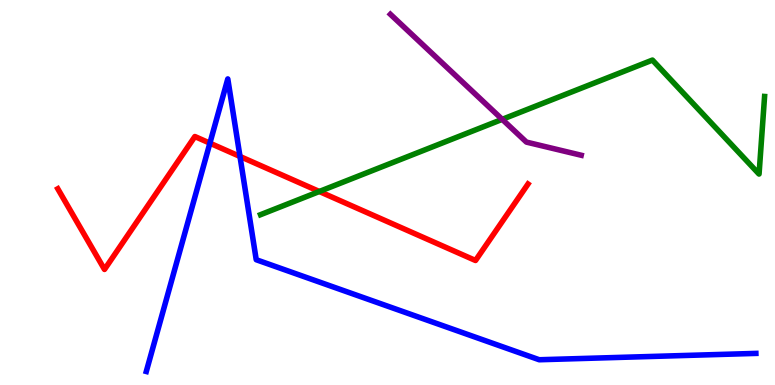[{'lines': ['blue', 'red'], 'intersections': [{'x': 2.71, 'y': 6.28}, {'x': 3.1, 'y': 5.94}]}, {'lines': ['green', 'red'], 'intersections': [{'x': 4.12, 'y': 5.03}]}, {'lines': ['purple', 'red'], 'intersections': []}, {'lines': ['blue', 'green'], 'intersections': []}, {'lines': ['blue', 'purple'], 'intersections': []}, {'lines': ['green', 'purple'], 'intersections': [{'x': 6.48, 'y': 6.9}]}]